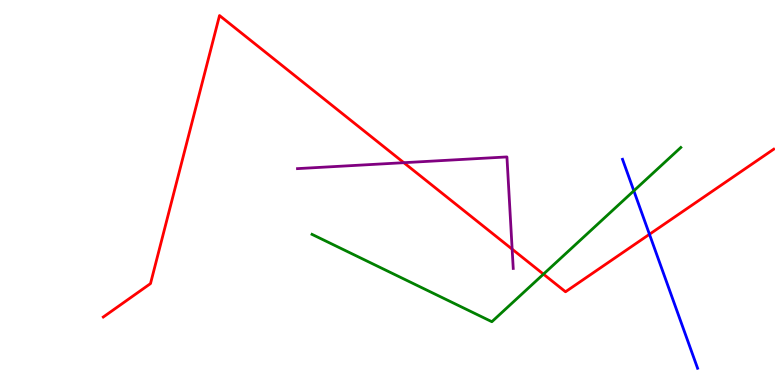[{'lines': ['blue', 'red'], 'intersections': [{'x': 8.38, 'y': 3.91}]}, {'lines': ['green', 'red'], 'intersections': [{'x': 7.01, 'y': 2.88}]}, {'lines': ['purple', 'red'], 'intersections': [{'x': 5.21, 'y': 5.77}, {'x': 6.61, 'y': 3.53}]}, {'lines': ['blue', 'green'], 'intersections': [{'x': 8.18, 'y': 5.04}]}, {'lines': ['blue', 'purple'], 'intersections': []}, {'lines': ['green', 'purple'], 'intersections': []}]